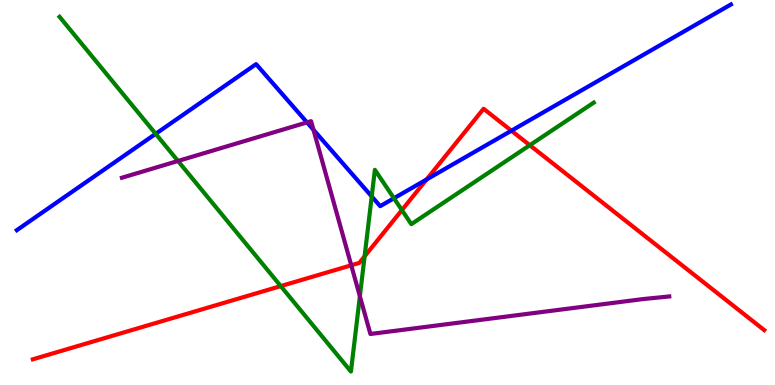[{'lines': ['blue', 'red'], 'intersections': [{'x': 5.5, 'y': 5.34}, {'x': 6.6, 'y': 6.61}]}, {'lines': ['green', 'red'], 'intersections': [{'x': 3.62, 'y': 2.57}, {'x': 4.7, 'y': 3.34}, {'x': 5.19, 'y': 4.54}, {'x': 6.84, 'y': 6.23}]}, {'lines': ['purple', 'red'], 'intersections': [{'x': 4.53, 'y': 3.11}]}, {'lines': ['blue', 'green'], 'intersections': [{'x': 2.01, 'y': 6.52}, {'x': 4.8, 'y': 4.9}, {'x': 5.08, 'y': 4.85}]}, {'lines': ['blue', 'purple'], 'intersections': [{'x': 3.96, 'y': 6.82}, {'x': 4.04, 'y': 6.63}]}, {'lines': ['green', 'purple'], 'intersections': [{'x': 2.3, 'y': 5.82}, {'x': 4.64, 'y': 2.31}]}]